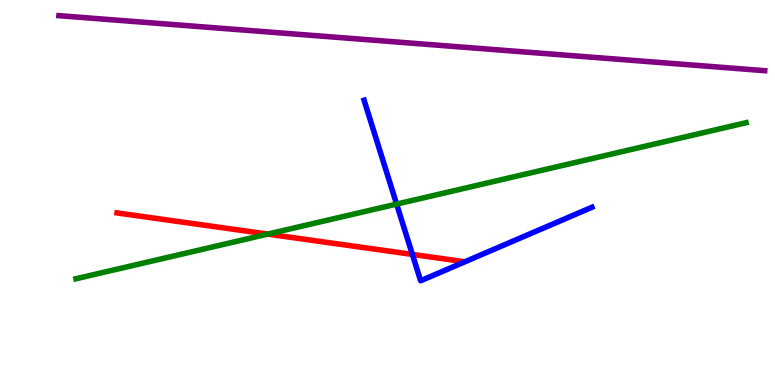[{'lines': ['blue', 'red'], 'intersections': [{'x': 5.32, 'y': 3.39}]}, {'lines': ['green', 'red'], 'intersections': [{'x': 3.45, 'y': 3.92}]}, {'lines': ['purple', 'red'], 'intersections': []}, {'lines': ['blue', 'green'], 'intersections': [{'x': 5.12, 'y': 4.7}]}, {'lines': ['blue', 'purple'], 'intersections': []}, {'lines': ['green', 'purple'], 'intersections': []}]